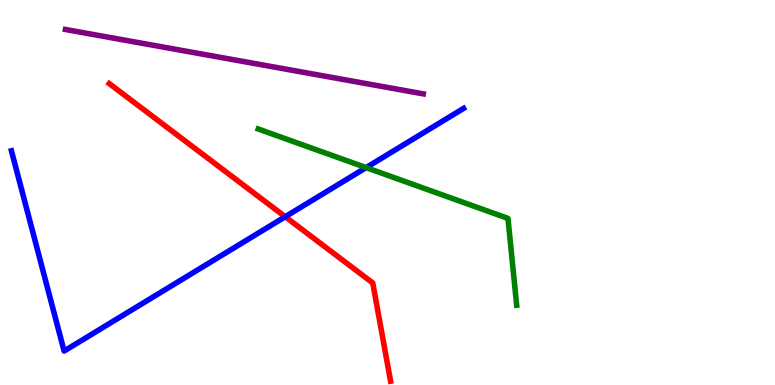[{'lines': ['blue', 'red'], 'intersections': [{'x': 3.68, 'y': 4.37}]}, {'lines': ['green', 'red'], 'intersections': []}, {'lines': ['purple', 'red'], 'intersections': []}, {'lines': ['blue', 'green'], 'intersections': [{'x': 4.72, 'y': 5.65}]}, {'lines': ['blue', 'purple'], 'intersections': []}, {'lines': ['green', 'purple'], 'intersections': []}]